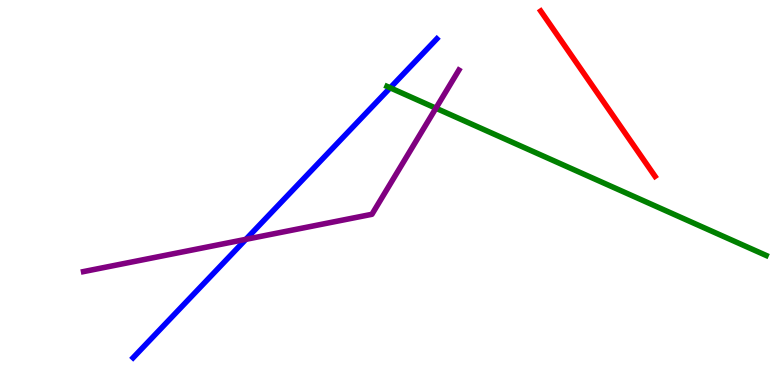[{'lines': ['blue', 'red'], 'intersections': []}, {'lines': ['green', 'red'], 'intersections': []}, {'lines': ['purple', 'red'], 'intersections': []}, {'lines': ['blue', 'green'], 'intersections': [{'x': 5.03, 'y': 7.72}]}, {'lines': ['blue', 'purple'], 'intersections': [{'x': 3.17, 'y': 3.78}]}, {'lines': ['green', 'purple'], 'intersections': [{'x': 5.62, 'y': 7.19}]}]